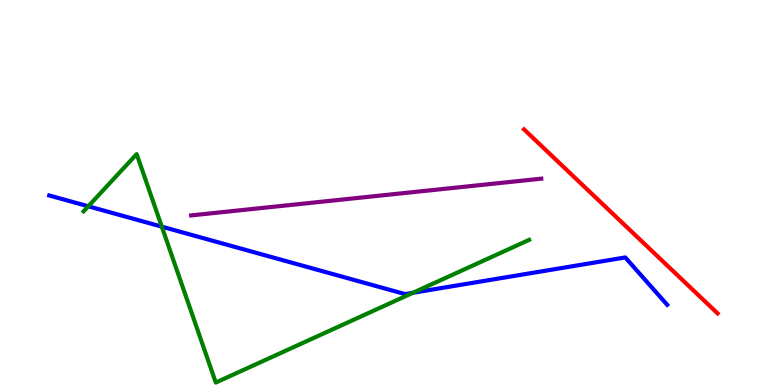[{'lines': ['blue', 'red'], 'intersections': []}, {'lines': ['green', 'red'], 'intersections': []}, {'lines': ['purple', 'red'], 'intersections': []}, {'lines': ['blue', 'green'], 'intersections': [{'x': 1.14, 'y': 4.64}, {'x': 2.09, 'y': 4.11}, {'x': 5.33, 'y': 2.4}]}, {'lines': ['blue', 'purple'], 'intersections': []}, {'lines': ['green', 'purple'], 'intersections': []}]